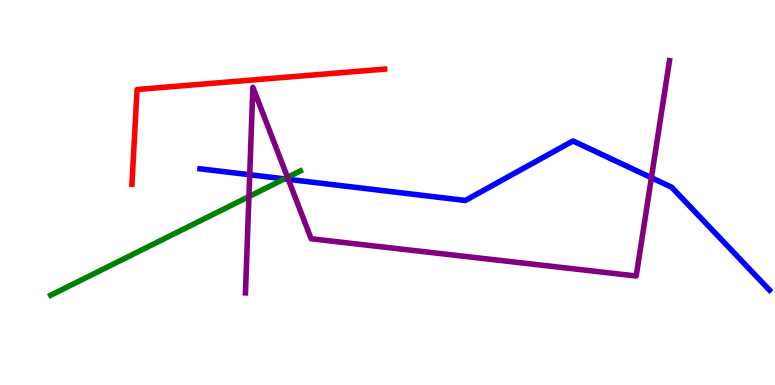[{'lines': ['blue', 'red'], 'intersections': []}, {'lines': ['green', 'red'], 'intersections': []}, {'lines': ['purple', 'red'], 'intersections': []}, {'lines': ['blue', 'green'], 'intersections': [{'x': 3.67, 'y': 5.35}]}, {'lines': ['blue', 'purple'], 'intersections': [{'x': 3.22, 'y': 5.46}, {'x': 3.72, 'y': 5.34}, {'x': 8.41, 'y': 5.38}]}, {'lines': ['green', 'purple'], 'intersections': [{'x': 3.21, 'y': 4.89}, {'x': 3.71, 'y': 5.39}]}]